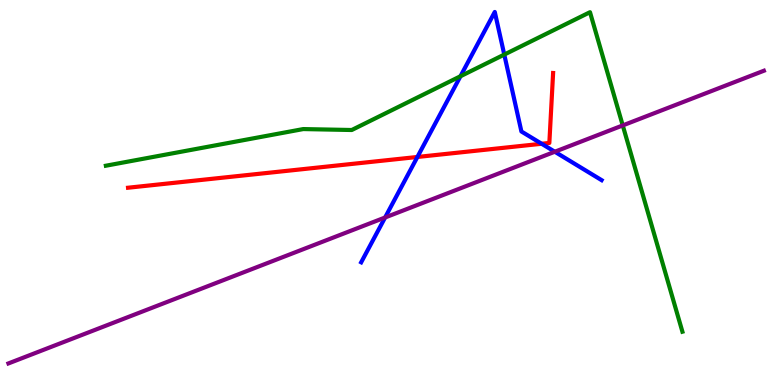[{'lines': ['blue', 'red'], 'intersections': [{'x': 5.39, 'y': 5.92}, {'x': 6.99, 'y': 6.27}]}, {'lines': ['green', 'red'], 'intersections': []}, {'lines': ['purple', 'red'], 'intersections': []}, {'lines': ['blue', 'green'], 'intersections': [{'x': 5.94, 'y': 8.02}, {'x': 6.51, 'y': 8.58}]}, {'lines': ['blue', 'purple'], 'intersections': [{'x': 4.97, 'y': 4.35}, {'x': 7.16, 'y': 6.06}]}, {'lines': ['green', 'purple'], 'intersections': [{'x': 8.04, 'y': 6.74}]}]